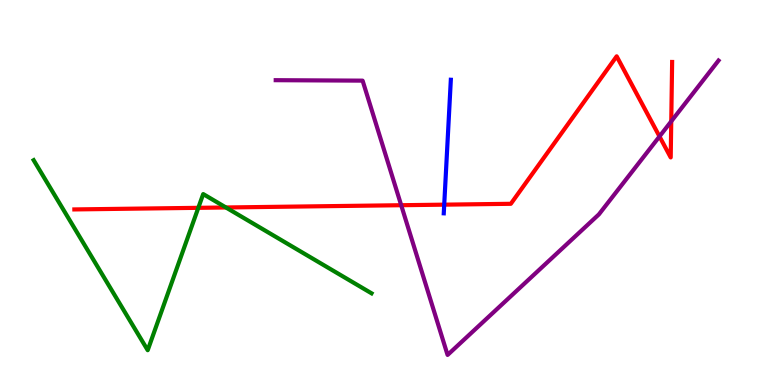[{'lines': ['blue', 'red'], 'intersections': [{'x': 5.73, 'y': 4.68}]}, {'lines': ['green', 'red'], 'intersections': [{'x': 2.56, 'y': 4.6}, {'x': 2.92, 'y': 4.61}]}, {'lines': ['purple', 'red'], 'intersections': [{'x': 5.18, 'y': 4.67}, {'x': 8.51, 'y': 6.46}, {'x': 8.66, 'y': 6.85}]}, {'lines': ['blue', 'green'], 'intersections': []}, {'lines': ['blue', 'purple'], 'intersections': []}, {'lines': ['green', 'purple'], 'intersections': []}]